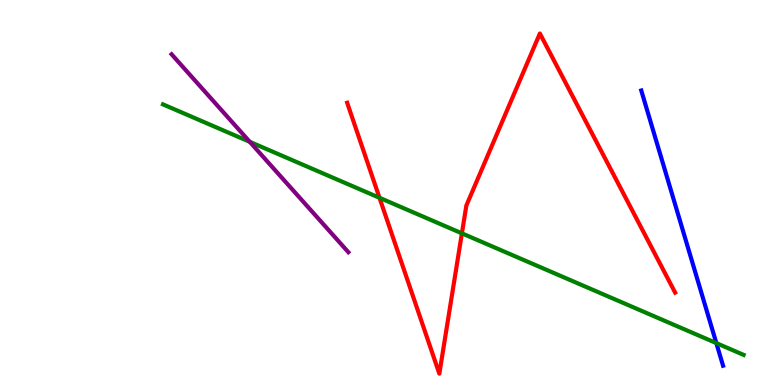[{'lines': ['blue', 'red'], 'intersections': []}, {'lines': ['green', 'red'], 'intersections': [{'x': 4.9, 'y': 4.86}, {'x': 5.96, 'y': 3.94}]}, {'lines': ['purple', 'red'], 'intersections': []}, {'lines': ['blue', 'green'], 'intersections': [{'x': 9.24, 'y': 1.09}]}, {'lines': ['blue', 'purple'], 'intersections': []}, {'lines': ['green', 'purple'], 'intersections': [{'x': 3.22, 'y': 6.32}]}]